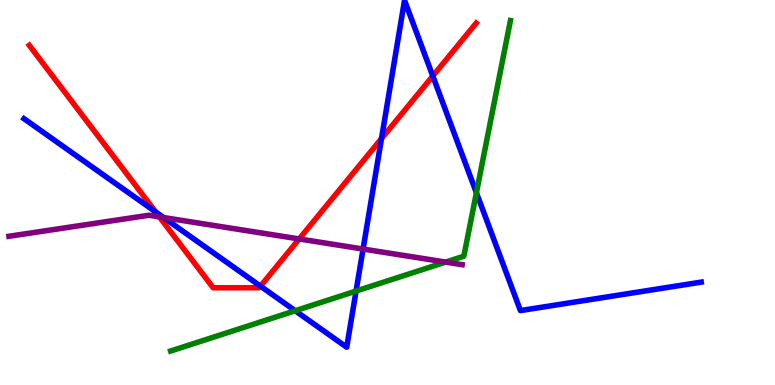[{'lines': ['blue', 'red'], 'intersections': [{'x': 2.01, 'y': 4.5}, {'x': 3.36, 'y': 2.57}, {'x': 4.92, 'y': 6.4}, {'x': 5.58, 'y': 8.03}]}, {'lines': ['green', 'red'], 'intersections': []}, {'lines': ['purple', 'red'], 'intersections': [{'x': 2.06, 'y': 4.37}, {'x': 3.86, 'y': 3.79}]}, {'lines': ['blue', 'green'], 'intersections': [{'x': 3.81, 'y': 1.93}, {'x': 4.59, 'y': 2.44}, {'x': 6.15, 'y': 4.99}]}, {'lines': ['blue', 'purple'], 'intersections': [{'x': 2.11, 'y': 4.35}, {'x': 4.68, 'y': 3.53}]}, {'lines': ['green', 'purple'], 'intersections': [{'x': 5.75, 'y': 3.19}]}]